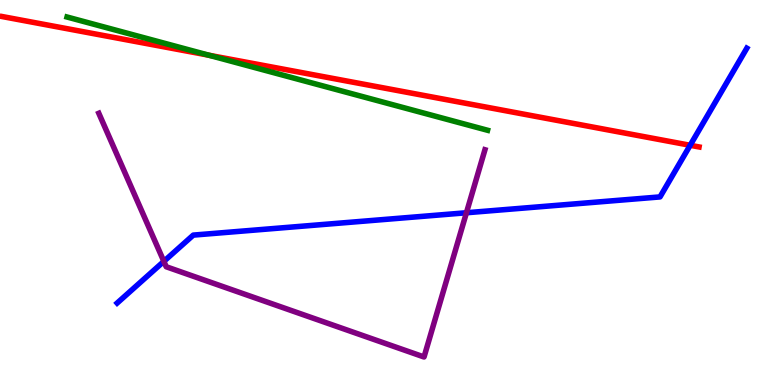[{'lines': ['blue', 'red'], 'intersections': [{'x': 8.91, 'y': 6.23}]}, {'lines': ['green', 'red'], 'intersections': [{'x': 2.7, 'y': 8.57}]}, {'lines': ['purple', 'red'], 'intersections': []}, {'lines': ['blue', 'green'], 'intersections': []}, {'lines': ['blue', 'purple'], 'intersections': [{'x': 2.11, 'y': 3.21}, {'x': 6.02, 'y': 4.47}]}, {'lines': ['green', 'purple'], 'intersections': []}]